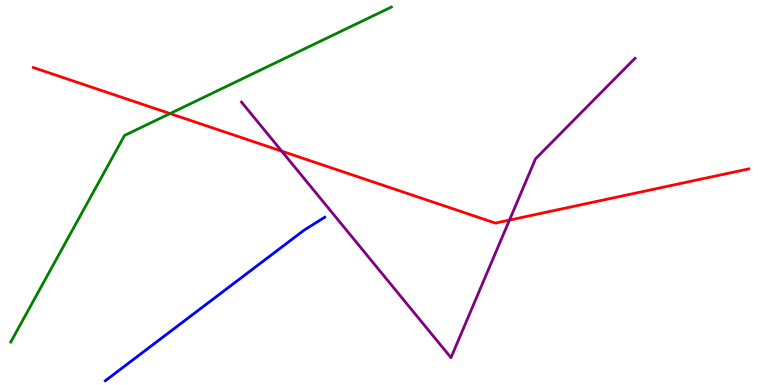[{'lines': ['blue', 'red'], 'intersections': []}, {'lines': ['green', 'red'], 'intersections': [{'x': 2.19, 'y': 7.05}]}, {'lines': ['purple', 'red'], 'intersections': [{'x': 3.64, 'y': 6.07}, {'x': 6.57, 'y': 4.28}]}, {'lines': ['blue', 'green'], 'intersections': []}, {'lines': ['blue', 'purple'], 'intersections': []}, {'lines': ['green', 'purple'], 'intersections': []}]